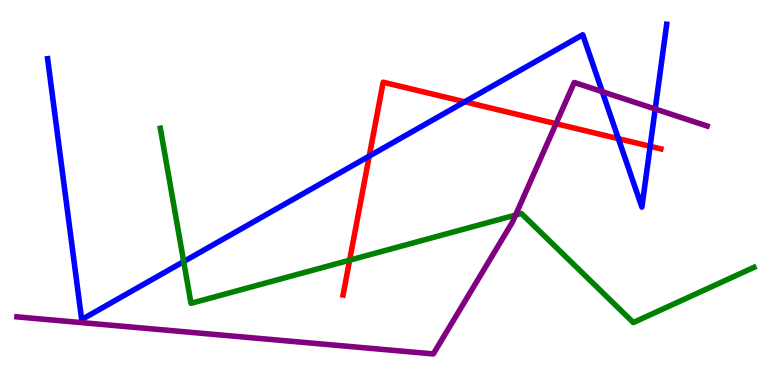[{'lines': ['blue', 'red'], 'intersections': [{'x': 4.76, 'y': 5.95}, {'x': 6.0, 'y': 7.36}, {'x': 7.98, 'y': 6.4}, {'x': 8.39, 'y': 6.2}]}, {'lines': ['green', 'red'], 'intersections': [{'x': 4.51, 'y': 3.24}]}, {'lines': ['purple', 'red'], 'intersections': [{'x': 7.17, 'y': 6.79}]}, {'lines': ['blue', 'green'], 'intersections': [{'x': 2.37, 'y': 3.21}]}, {'lines': ['blue', 'purple'], 'intersections': [{'x': 7.77, 'y': 7.62}, {'x': 8.45, 'y': 7.17}]}, {'lines': ['green', 'purple'], 'intersections': [{'x': 6.65, 'y': 4.41}]}]